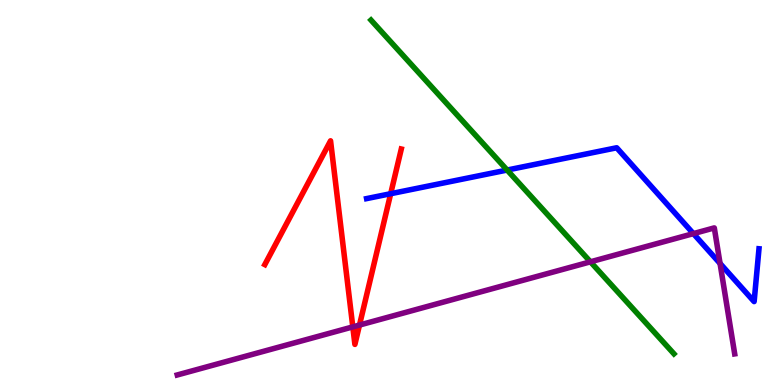[{'lines': ['blue', 'red'], 'intersections': [{'x': 5.04, 'y': 4.97}]}, {'lines': ['green', 'red'], 'intersections': []}, {'lines': ['purple', 'red'], 'intersections': [{'x': 4.55, 'y': 1.51}, {'x': 4.64, 'y': 1.56}]}, {'lines': ['blue', 'green'], 'intersections': [{'x': 6.54, 'y': 5.58}]}, {'lines': ['blue', 'purple'], 'intersections': [{'x': 8.95, 'y': 3.93}, {'x': 9.29, 'y': 3.16}]}, {'lines': ['green', 'purple'], 'intersections': [{'x': 7.62, 'y': 3.2}]}]